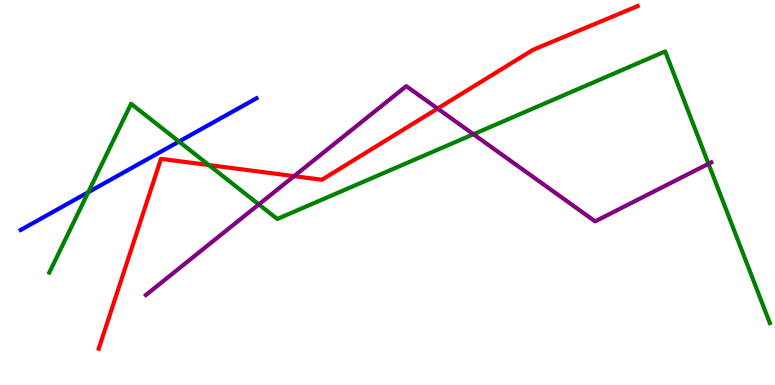[{'lines': ['blue', 'red'], 'intersections': []}, {'lines': ['green', 'red'], 'intersections': [{'x': 2.69, 'y': 5.71}]}, {'lines': ['purple', 'red'], 'intersections': [{'x': 3.79, 'y': 5.42}, {'x': 5.65, 'y': 7.18}]}, {'lines': ['blue', 'green'], 'intersections': [{'x': 1.14, 'y': 5.01}, {'x': 2.31, 'y': 6.32}]}, {'lines': ['blue', 'purple'], 'intersections': []}, {'lines': ['green', 'purple'], 'intersections': [{'x': 3.34, 'y': 4.69}, {'x': 6.11, 'y': 6.51}, {'x': 9.14, 'y': 5.75}]}]